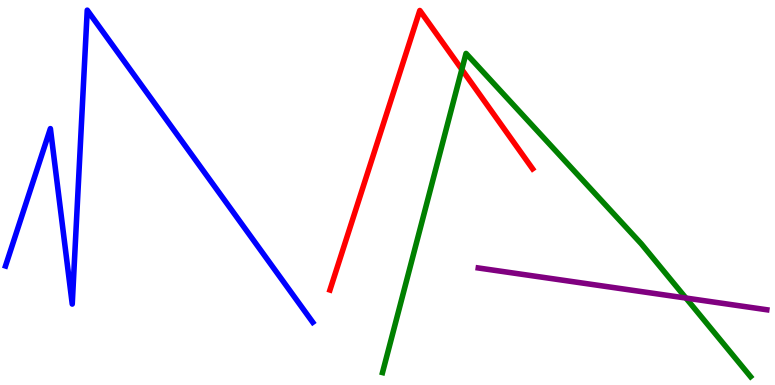[{'lines': ['blue', 'red'], 'intersections': []}, {'lines': ['green', 'red'], 'intersections': [{'x': 5.96, 'y': 8.2}]}, {'lines': ['purple', 'red'], 'intersections': []}, {'lines': ['blue', 'green'], 'intersections': []}, {'lines': ['blue', 'purple'], 'intersections': []}, {'lines': ['green', 'purple'], 'intersections': [{'x': 8.85, 'y': 2.26}]}]